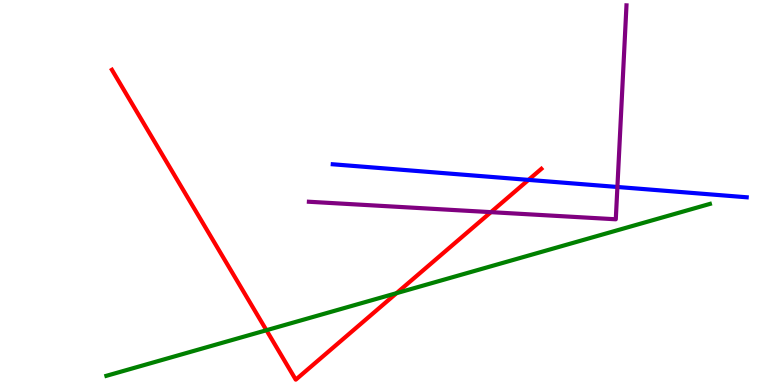[{'lines': ['blue', 'red'], 'intersections': [{'x': 6.82, 'y': 5.33}]}, {'lines': ['green', 'red'], 'intersections': [{'x': 3.44, 'y': 1.42}, {'x': 5.12, 'y': 2.39}]}, {'lines': ['purple', 'red'], 'intersections': [{'x': 6.33, 'y': 4.49}]}, {'lines': ['blue', 'green'], 'intersections': []}, {'lines': ['blue', 'purple'], 'intersections': [{'x': 7.97, 'y': 5.14}]}, {'lines': ['green', 'purple'], 'intersections': []}]